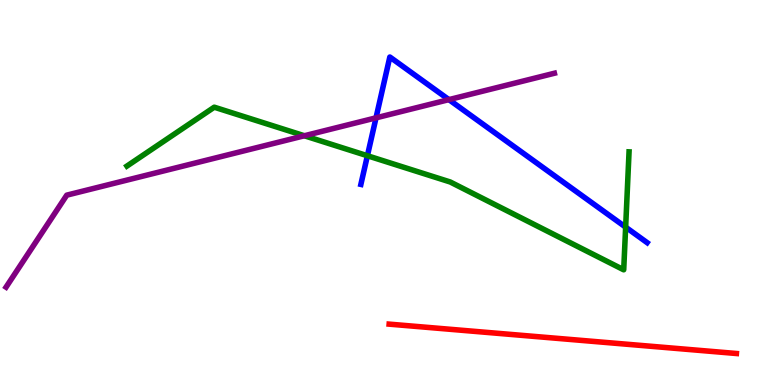[{'lines': ['blue', 'red'], 'intersections': []}, {'lines': ['green', 'red'], 'intersections': []}, {'lines': ['purple', 'red'], 'intersections': []}, {'lines': ['blue', 'green'], 'intersections': [{'x': 4.74, 'y': 5.95}, {'x': 8.07, 'y': 4.1}]}, {'lines': ['blue', 'purple'], 'intersections': [{'x': 4.85, 'y': 6.94}, {'x': 5.79, 'y': 7.41}]}, {'lines': ['green', 'purple'], 'intersections': [{'x': 3.93, 'y': 6.47}]}]